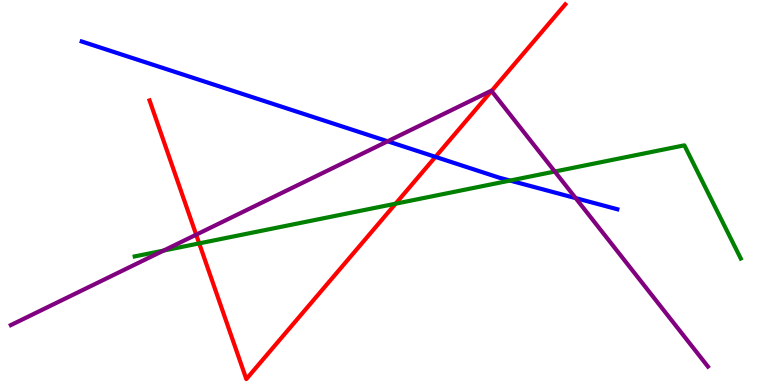[{'lines': ['blue', 'red'], 'intersections': [{'x': 5.62, 'y': 5.93}]}, {'lines': ['green', 'red'], 'intersections': [{'x': 2.57, 'y': 3.68}, {'x': 5.1, 'y': 4.71}]}, {'lines': ['purple', 'red'], 'intersections': [{'x': 2.53, 'y': 3.9}, {'x': 6.34, 'y': 7.64}]}, {'lines': ['blue', 'green'], 'intersections': [{'x': 6.58, 'y': 5.31}]}, {'lines': ['blue', 'purple'], 'intersections': [{'x': 5.0, 'y': 6.33}, {'x': 7.43, 'y': 4.85}]}, {'lines': ['green', 'purple'], 'intersections': [{'x': 2.11, 'y': 3.49}, {'x': 7.16, 'y': 5.54}]}]